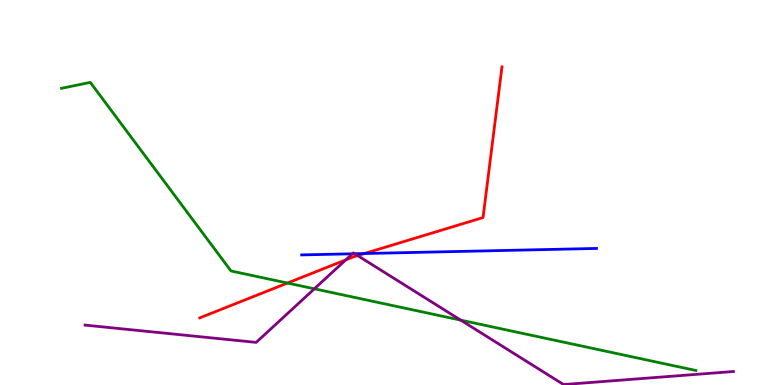[{'lines': ['blue', 'red'], 'intersections': [{'x': 4.7, 'y': 3.41}]}, {'lines': ['green', 'red'], 'intersections': [{'x': 3.71, 'y': 2.65}]}, {'lines': ['purple', 'red'], 'intersections': [{'x': 4.46, 'y': 3.25}, {'x': 4.61, 'y': 3.36}]}, {'lines': ['blue', 'green'], 'intersections': []}, {'lines': ['blue', 'purple'], 'intersections': [{'x': 4.55, 'y': 3.41}, {'x': 4.58, 'y': 3.41}]}, {'lines': ['green', 'purple'], 'intersections': [{'x': 4.06, 'y': 2.5}, {'x': 5.94, 'y': 1.68}]}]